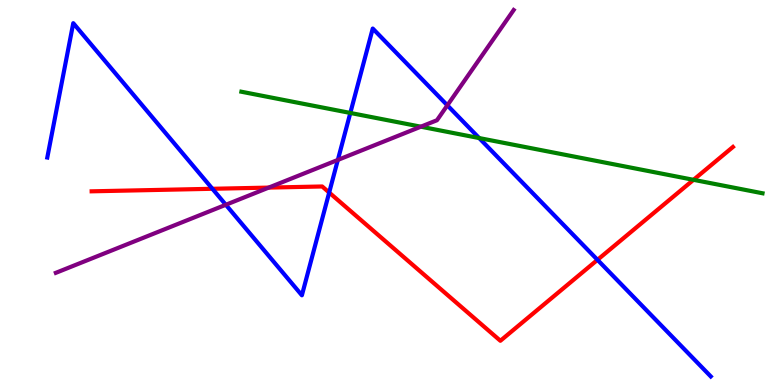[{'lines': ['blue', 'red'], 'intersections': [{'x': 2.74, 'y': 5.1}, {'x': 4.25, 'y': 5.0}, {'x': 7.71, 'y': 3.25}]}, {'lines': ['green', 'red'], 'intersections': [{'x': 8.95, 'y': 5.33}]}, {'lines': ['purple', 'red'], 'intersections': [{'x': 3.47, 'y': 5.13}]}, {'lines': ['blue', 'green'], 'intersections': [{'x': 4.52, 'y': 7.07}, {'x': 6.18, 'y': 6.41}]}, {'lines': ['blue', 'purple'], 'intersections': [{'x': 2.91, 'y': 4.68}, {'x': 4.36, 'y': 5.85}, {'x': 5.77, 'y': 7.26}]}, {'lines': ['green', 'purple'], 'intersections': [{'x': 5.43, 'y': 6.71}]}]